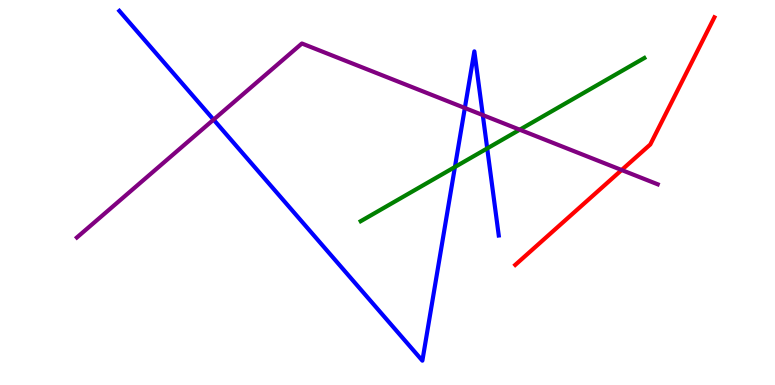[{'lines': ['blue', 'red'], 'intersections': []}, {'lines': ['green', 'red'], 'intersections': []}, {'lines': ['purple', 'red'], 'intersections': [{'x': 8.02, 'y': 5.58}]}, {'lines': ['blue', 'green'], 'intersections': [{'x': 5.87, 'y': 5.66}, {'x': 6.29, 'y': 6.15}]}, {'lines': ['blue', 'purple'], 'intersections': [{'x': 2.76, 'y': 6.89}, {'x': 6.0, 'y': 7.2}, {'x': 6.23, 'y': 7.01}]}, {'lines': ['green', 'purple'], 'intersections': [{'x': 6.71, 'y': 6.63}]}]